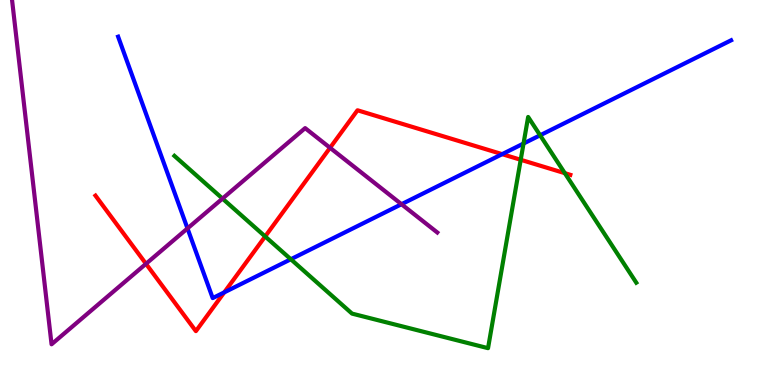[{'lines': ['blue', 'red'], 'intersections': [{'x': 2.89, 'y': 2.41}, {'x': 6.48, 'y': 6.0}]}, {'lines': ['green', 'red'], 'intersections': [{'x': 3.42, 'y': 3.86}, {'x': 6.72, 'y': 5.85}, {'x': 7.29, 'y': 5.5}]}, {'lines': ['purple', 'red'], 'intersections': [{'x': 1.88, 'y': 3.15}, {'x': 4.26, 'y': 6.16}]}, {'lines': ['blue', 'green'], 'intersections': [{'x': 3.75, 'y': 3.27}, {'x': 6.76, 'y': 6.27}, {'x': 6.97, 'y': 6.49}]}, {'lines': ['blue', 'purple'], 'intersections': [{'x': 2.42, 'y': 4.07}, {'x': 5.18, 'y': 4.7}]}, {'lines': ['green', 'purple'], 'intersections': [{'x': 2.87, 'y': 4.84}]}]